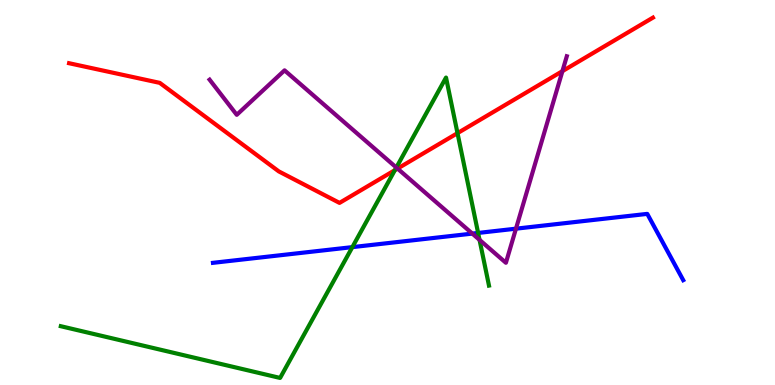[{'lines': ['blue', 'red'], 'intersections': []}, {'lines': ['green', 'red'], 'intersections': [{'x': 5.09, 'y': 5.58}, {'x': 5.9, 'y': 6.54}]}, {'lines': ['purple', 'red'], 'intersections': [{'x': 5.13, 'y': 5.62}, {'x': 7.26, 'y': 8.15}]}, {'lines': ['blue', 'green'], 'intersections': [{'x': 4.55, 'y': 3.58}, {'x': 6.17, 'y': 3.95}]}, {'lines': ['blue', 'purple'], 'intersections': [{'x': 6.09, 'y': 3.93}, {'x': 6.66, 'y': 4.06}]}, {'lines': ['green', 'purple'], 'intersections': [{'x': 5.11, 'y': 5.65}, {'x': 6.19, 'y': 3.77}]}]